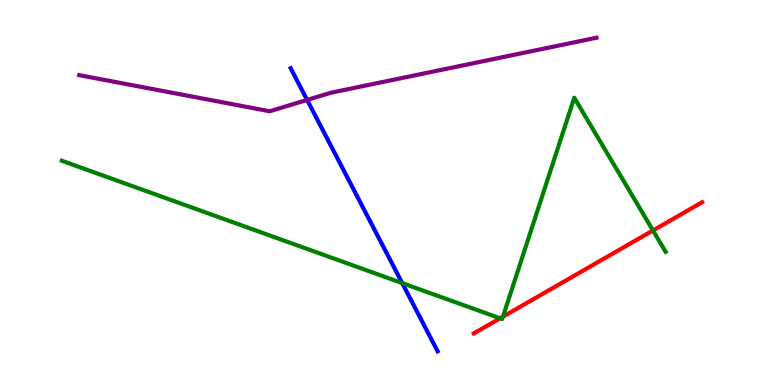[{'lines': ['blue', 'red'], 'intersections': []}, {'lines': ['green', 'red'], 'intersections': [{'x': 6.45, 'y': 1.73}, {'x': 6.49, 'y': 1.77}, {'x': 8.43, 'y': 4.01}]}, {'lines': ['purple', 'red'], 'intersections': []}, {'lines': ['blue', 'green'], 'intersections': [{'x': 5.19, 'y': 2.65}]}, {'lines': ['blue', 'purple'], 'intersections': [{'x': 3.96, 'y': 7.4}]}, {'lines': ['green', 'purple'], 'intersections': []}]